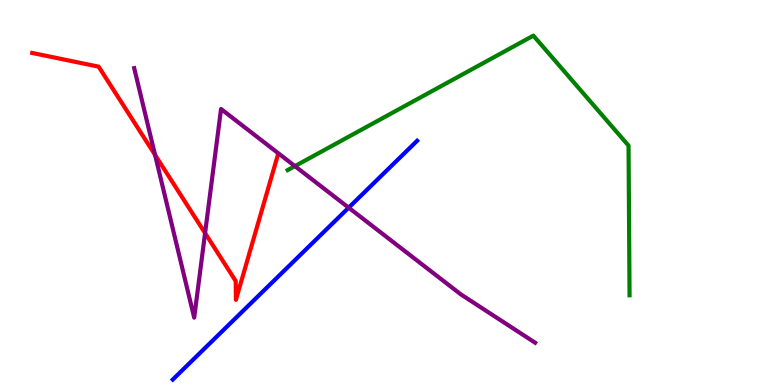[{'lines': ['blue', 'red'], 'intersections': []}, {'lines': ['green', 'red'], 'intersections': []}, {'lines': ['purple', 'red'], 'intersections': [{'x': 2.0, 'y': 5.98}, {'x': 2.65, 'y': 3.95}]}, {'lines': ['blue', 'green'], 'intersections': []}, {'lines': ['blue', 'purple'], 'intersections': [{'x': 4.5, 'y': 4.61}]}, {'lines': ['green', 'purple'], 'intersections': [{'x': 3.81, 'y': 5.69}]}]